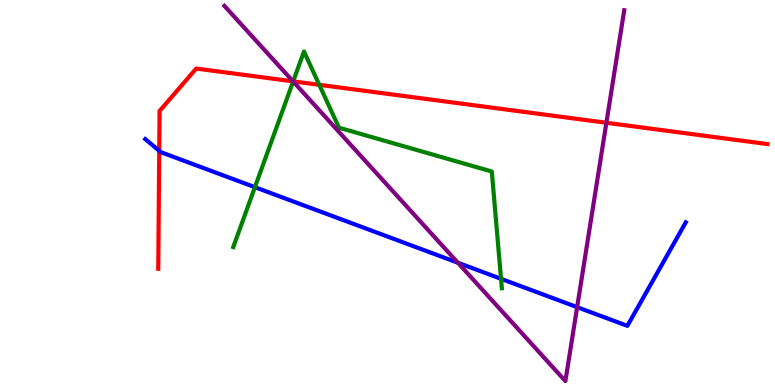[{'lines': ['blue', 'red'], 'intersections': [{'x': 2.05, 'y': 6.08}]}, {'lines': ['green', 'red'], 'intersections': [{'x': 3.78, 'y': 7.89}, {'x': 4.12, 'y': 7.8}]}, {'lines': ['purple', 'red'], 'intersections': [{'x': 3.78, 'y': 7.89}, {'x': 7.82, 'y': 6.81}]}, {'lines': ['blue', 'green'], 'intersections': [{'x': 3.29, 'y': 5.14}, {'x': 6.46, 'y': 2.76}]}, {'lines': ['blue', 'purple'], 'intersections': [{'x': 5.91, 'y': 3.18}, {'x': 7.45, 'y': 2.02}]}, {'lines': ['green', 'purple'], 'intersections': [{'x': 3.78, 'y': 7.88}]}]